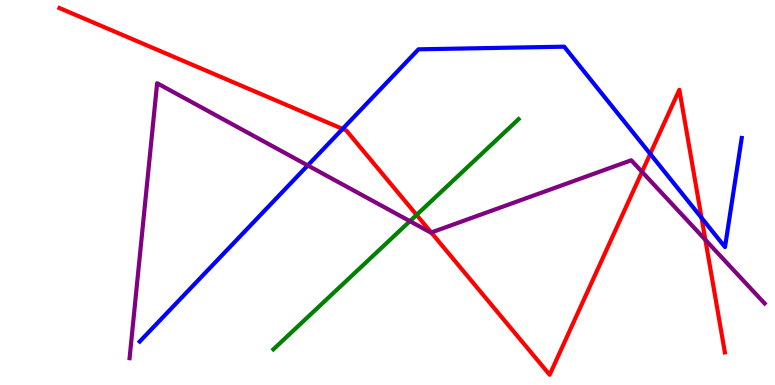[{'lines': ['blue', 'red'], 'intersections': [{'x': 4.42, 'y': 6.65}, {'x': 8.39, 'y': 6.0}, {'x': 9.05, 'y': 4.34}]}, {'lines': ['green', 'red'], 'intersections': [{'x': 5.38, 'y': 4.42}]}, {'lines': ['purple', 'red'], 'intersections': [{'x': 5.56, 'y': 3.96}, {'x': 8.28, 'y': 5.54}, {'x': 9.1, 'y': 3.77}]}, {'lines': ['blue', 'green'], 'intersections': []}, {'lines': ['blue', 'purple'], 'intersections': [{'x': 3.97, 'y': 5.7}]}, {'lines': ['green', 'purple'], 'intersections': [{'x': 5.29, 'y': 4.26}]}]